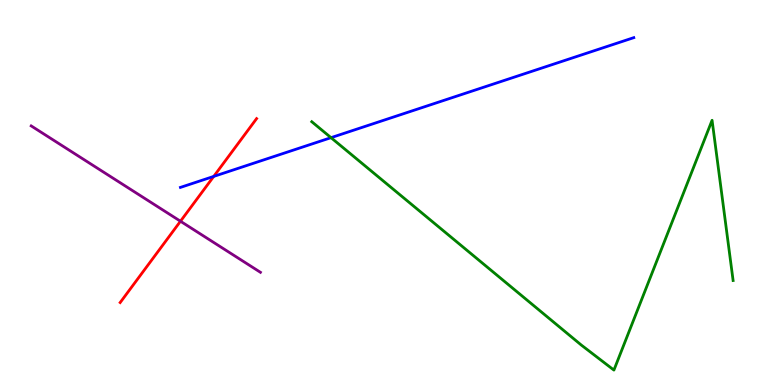[{'lines': ['blue', 'red'], 'intersections': [{'x': 2.76, 'y': 5.42}]}, {'lines': ['green', 'red'], 'intersections': []}, {'lines': ['purple', 'red'], 'intersections': [{'x': 2.33, 'y': 4.25}]}, {'lines': ['blue', 'green'], 'intersections': [{'x': 4.27, 'y': 6.42}]}, {'lines': ['blue', 'purple'], 'intersections': []}, {'lines': ['green', 'purple'], 'intersections': []}]